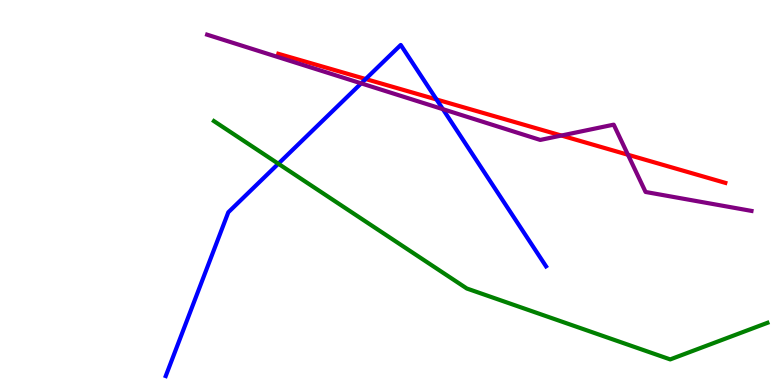[{'lines': ['blue', 'red'], 'intersections': [{'x': 4.72, 'y': 7.95}, {'x': 5.63, 'y': 7.42}]}, {'lines': ['green', 'red'], 'intersections': []}, {'lines': ['purple', 'red'], 'intersections': [{'x': 7.24, 'y': 6.48}, {'x': 8.1, 'y': 5.98}]}, {'lines': ['blue', 'green'], 'intersections': [{'x': 3.59, 'y': 5.75}]}, {'lines': ['blue', 'purple'], 'intersections': [{'x': 4.66, 'y': 7.83}, {'x': 5.71, 'y': 7.16}]}, {'lines': ['green', 'purple'], 'intersections': []}]